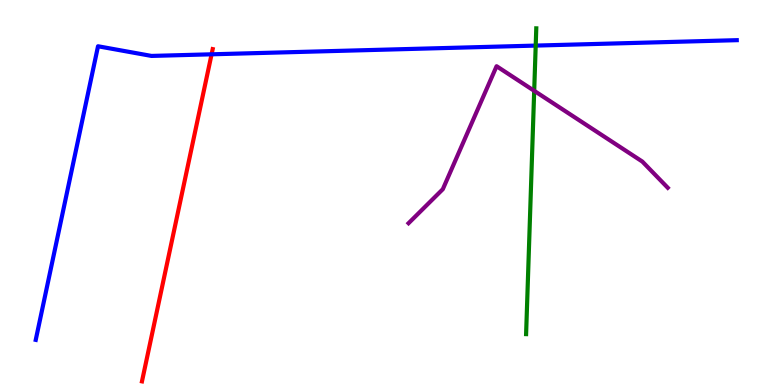[{'lines': ['blue', 'red'], 'intersections': [{'x': 2.73, 'y': 8.59}]}, {'lines': ['green', 'red'], 'intersections': []}, {'lines': ['purple', 'red'], 'intersections': []}, {'lines': ['blue', 'green'], 'intersections': [{'x': 6.91, 'y': 8.82}]}, {'lines': ['blue', 'purple'], 'intersections': []}, {'lines': ['green', 'purple'], 'intersections': [{'x': 6.89, 'y': 7.64}]}]